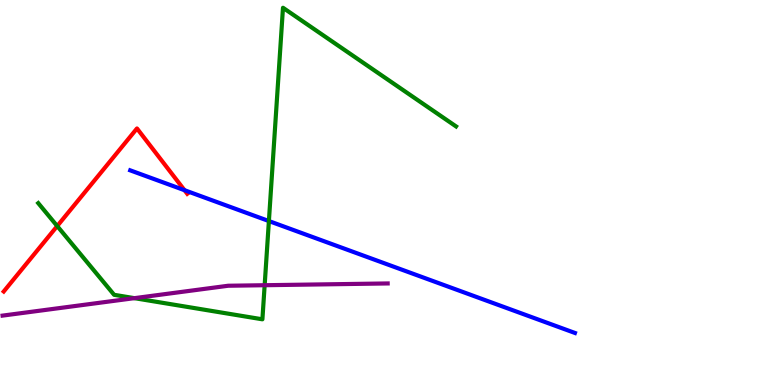[{'lines': ['blue', 'red'], 'intersections': [{'x': 2.38, 'y': 5.06}]}, {'lines': ['green', 'red'], 'intersections': [{'x': 0.738, 'y': 4.13}]}, {'lines': ['purple', 'red'], 'intersections': []}, {'lines': ['blue', 'green'], 'intersections': [{'x': 3.47, 'y': 4.26}]}, {'lines': ['blue', 'purple'], 'intersections': []}, {'lines': ['green', 'purple'], 'intersections': [{'x': 1.73, 'y': 2.26}, {'x': 3.41, 'y': 2.59}]}]